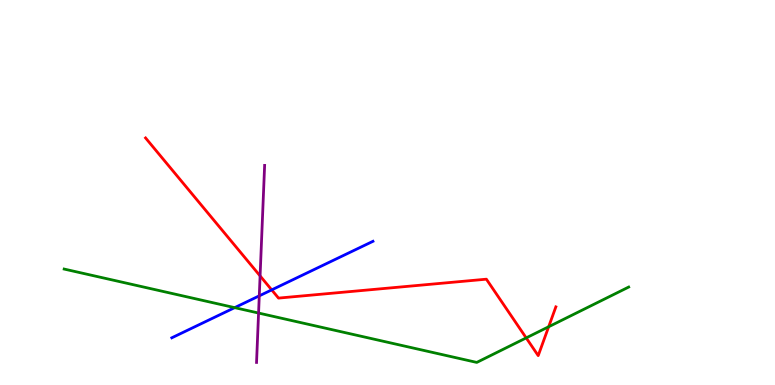[{'lines': ['blue', 'red'], 'intersections': [{'x': 3.51, 'y': 2.47}]}, {'lines': ['green', 'red'], 'intersections': [{'x': 6.79, 'y': 1.22}, {'x': 7.08, 'y': 1.51}]}, {'lines': ['purple', 'red'], 'intersections': [{'x': 3.36, 'y': 2.83}]}, {'lines': ['blue', 'green'], 'intersections': [{'x': 3.03, 'y': 2.01}]}, {'lines': ['blue', 'purple'], 'intersections': [{'x': 3.35, 'y': 2.32}]}, {'lines': ['green', 'purple'], 'intersections': [{'x': 3.34, 'y': 1.87}]}]